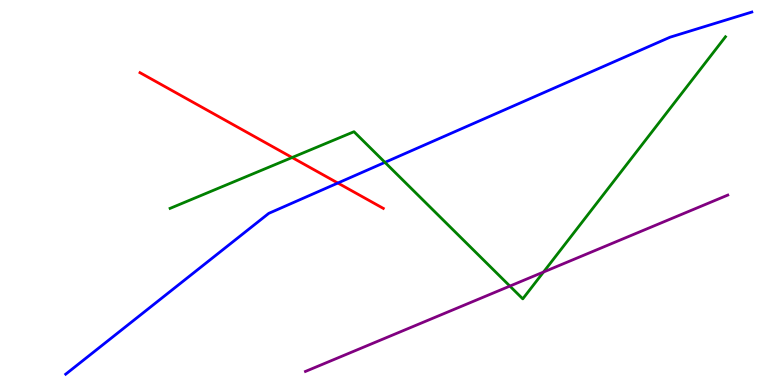[{'lines': ['blue', 'red'], 'intersections': [{'x': 4.36, 'y': 5.25}]}, {'lines': ['green', 'red'], 'intersections': [{'x': 3.77, 'y': 5.91}]}, {'lines': ['purple', 'red'], 'intersections': []}, {'lines': ['blue', 'green'], 'intersections': [{'x': 4.97, 'y': 5.78}]}, {'lines': ['blue', 'purple'], 'intersections': []}, {'lines': ['green', 'purple'], 'intersections': [{'x': 6.58, 'y': 2.57}, {'x': 7.01, 'y': 2.93}]}]